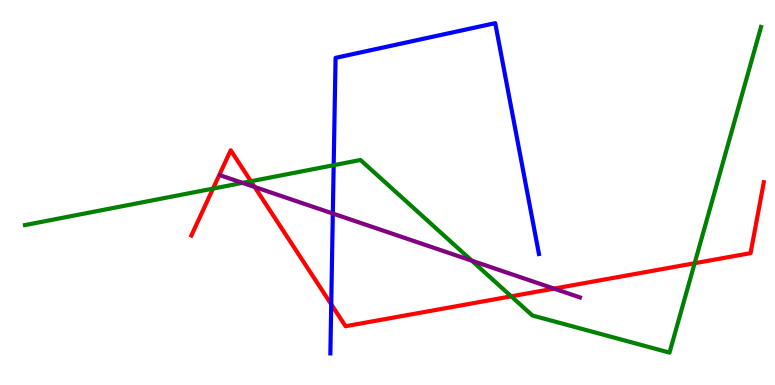[{'lines': ['blue', 'red'], 'intersections': [{'x': 4.27, 'y': 2.1}]}, {'lines': ['green', 'red'], 'intersections': [{'x': 2.75, 'y': 5.1}, {'x': 3.24, 'y': 5.29}, {'x': 6.6, 'y': 2.3}, {'x': 8.96, 'y': 3.16}]}, {'lines': ['purple', 'red'], 'intersections': [{'x': 3.29, 'y': 5.14}, {'x': 7.15, 'y': 2.5}]}, {'lines': ['blue', 'green'], 'intersections': [{'x': 4.31, 'y': 5.71}]}, {'lines': ['blue', 'purple'], 'intersections': [{'x': 4.29, 'y': 4.45}]}, {'lines': ['green', 'purple'], 'intersections': [{'x': 3.13, 'y': 5.25}, {'x': 6.09, 'y': 3.23}]}]